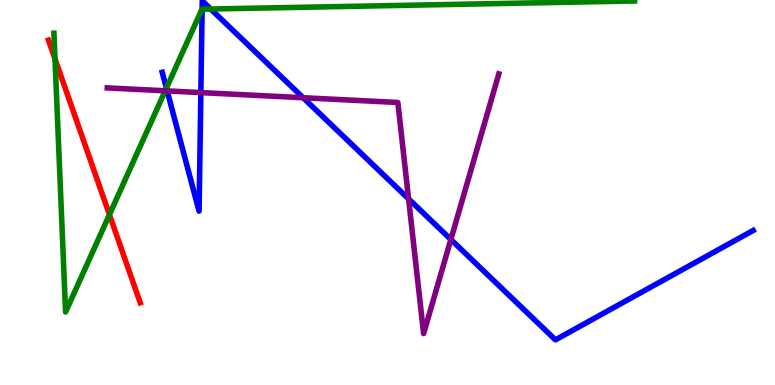[{'lines': ['blue', 'red'], 'intersections': []}, {'lines': ['green', 'red'], 'intersections': [{'x': 0.71, 'y': 8.47}, {'x': 1.41, 'y': 4.42}]}, {'lines': ['purple', 'red'], 'intersections': []}, {'lines': ['blue', 'green'], 'intersections': [{'x': 2.15, 'y': 7.71}, {'x': 2.61, 'y': 9.76}, {'x': 2.72, 'y': 9.77}]}, {'lines': ['blue', 'purple'], 'intersections': [{'x': 2.16, 'y': 7.64}, {'x': 2.59, 'y': 7.59}, {'x': 3.91, 'y': 7.46}, {'x': 5.27, 'y': 4.83}, {'x': 5.82, 'y': 3.78}]}, {'lines': ['green', 'purple'], 'intersections': [{'x': 2.13, 'y': 7.64}]}]